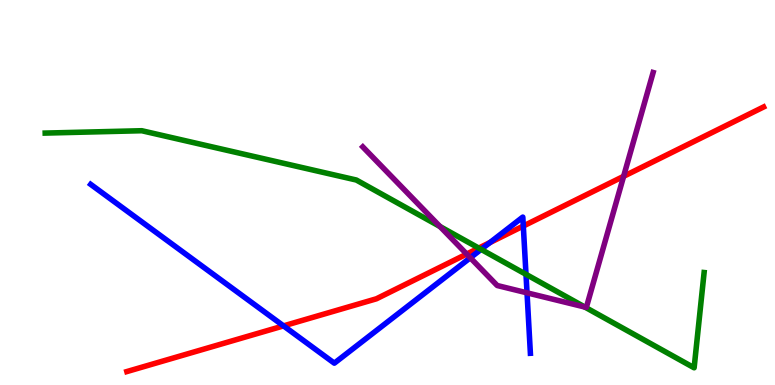[{'lines': ['blue', 'red'], 'intersections': [{'x': 3.66, 'y': 1.54}, {'x': 6.32, 'y': 3.7}, {'x': 6.75, 'y': 4.13}]}, {'lines': ['green', 'red'], 'intersections': [{'x': 6.18, 'y': 3.56}]}, {'lines': ['purple', 'red'], 'intersections': [{'x': 6.02, 'y': 3.4}, {'x': 8.05, 'y': 5.42}]}, {'lines': ['blue', 'green'], 'intersections': [{'x': 6.21, 'y': 3.52}, {'x': 6.79, 'y': 2.87}]}, {'lines': ['blue', 'purple'], 'intersections': [{'x': 6.07, 'y': 3.3}, {'x': 6.8, 'y': 2.39}]}, {'lines': ['green', 'purple'], 'intersections': [{'x': 5.68, 'y': 4.12}, {'x': 7.55, 'y': 2.03}]}]